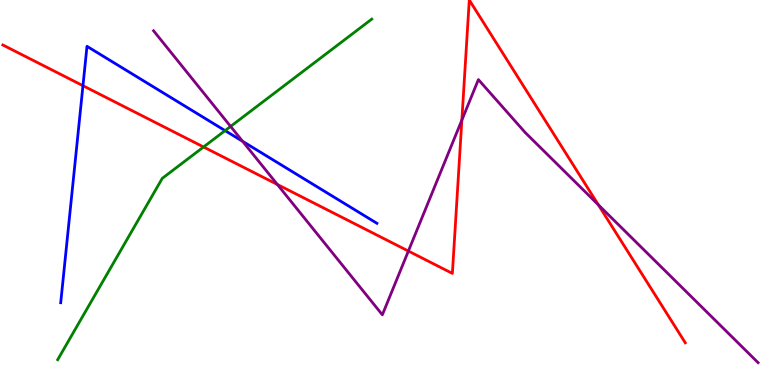[{'lines': ['blue', 'red'], 'intersections': [{'x': 1.07, 'y': 7.77}]}, {'lines': ['green', 'red'], 'intersections': [{'x': 2.63, 'y': 6.18}]}, {'lines': ['purple', 'red'], 'intersections': [{'x': 3.58, 'y': 5.21}, {'x': 5.27, 'y': 3.48}, {'x': 5.96, 'y': 6.88}, {'x': 7.72, 'y': 4.68}]}, {'lines': ['blue', 'green'], 'intersections': [{'x': 2.9, 'y': 6.61}]}, {'lines': ['blue', 'purple'], 'intersections': [{'x': 3.13, 'y': 6.33}]}, {'lines': ['green', 'purple'], 'intersections': [{'x': 2.98, 'y': 6.72}]}]